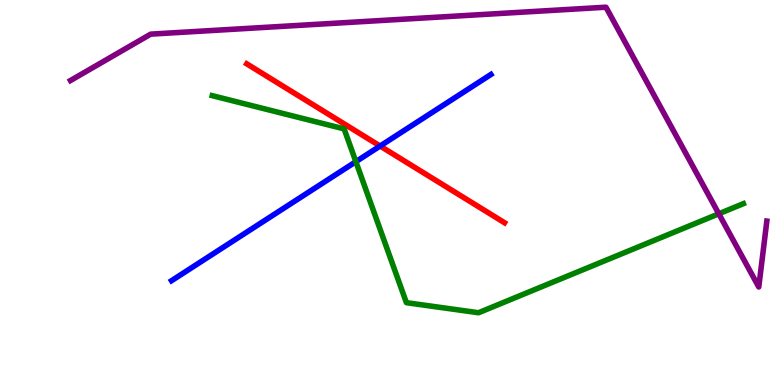[{'lines': ['blue', 'red'], 'intersections': [{'x': 4.9, 'y': 6.21}]}, {'lines': ['green', 'red'], 'intersections': []}, {'lines': ['purple', 'red'], 'intersections': []}, {'lines': ['blue', 'green'], 'intersections': [{'x': 4.59, 'y': 5.8}]}, {'lines': ['blue', 'purple'], 'intersections': []}, {'lines': ['green', 'purple'], 'intersections': [{'x': 9.27, 'y': 4.45}]}]